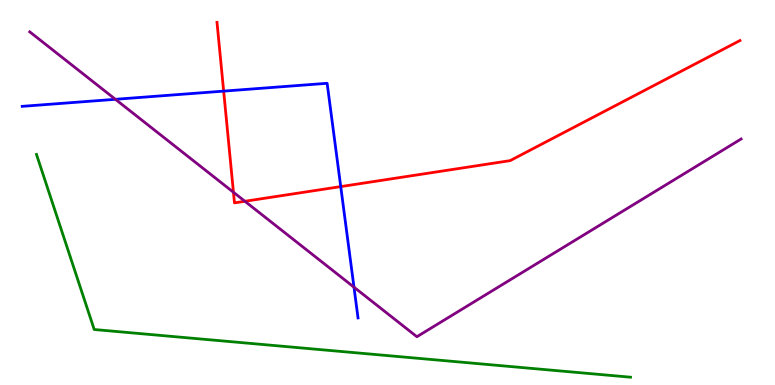[{'lines': ['blue', 'red'], 'intersections': [{'x': 2.89, 'y': 7.63}, {'x': 4.4, 'y': 5.15}]}, {'lines': ['green', 'red'], 'intersections': []}, {'lines': ['purple', 'red'], 'intersections': [{'x': 3.01, 'y': 5.01}, {'x': 3.16, 'y': 4.77}]}, {'lines': ['blue', 'green'], 'intersections': []}, {'lines': ['blue', 'purple'], 'intersections': [{'x': 1.49, 'y': 7.42}, {'x': 4.57, 'y': 2.54}]}, {'lines': ['green', 'purple'], 'intersections': []}]